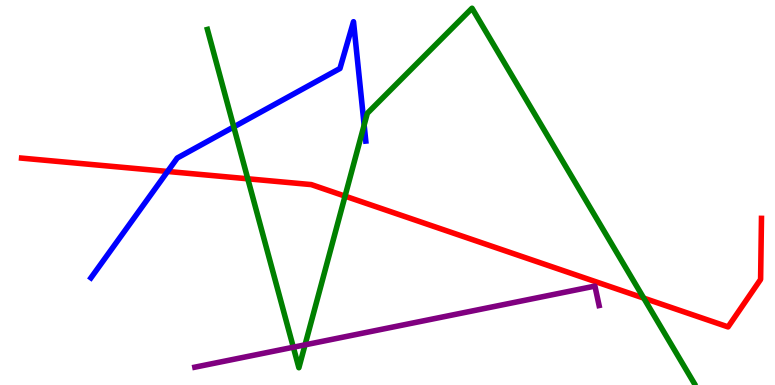[{'lines': ['blue', 'red'], 'intersections': [{'x': 2.16, 'y': 5.55}]}, {'lines': ['green', 'red'], 'intersections': [{'x': 3.2, 'y': 5.36}, {'x': 4.45, 'y': 4.91}, {'x': 8.31, 'y': 2.26}]}, {'lines': ['purple', 'red'], 'intersections': []}, {'lines': ['blue', 'green'], 'intersections': [{'x': 3.02, 'y': 6.7}, {'x': 4.7, 'y': 6.75}]}, {'lines': ['blue', 'purple'], 'intersections': []}, {'lines': ['green', 'purple'], 'intersections': [{'x': 3.78, 'y': 0.981}, {'x': 3.94, 'y': 1.04}]}]